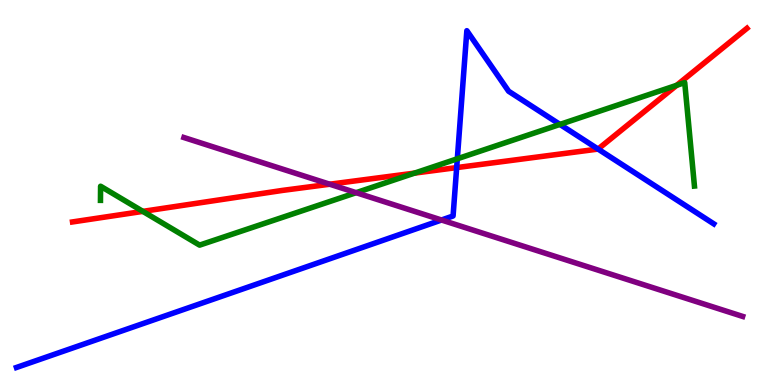[{'lines': ['blue', 'red'], 'intersections': [{'x': 5.89, 'y': 5.65}, {'x': 7.72, 'y': 6.13}]}, {'lines': ['green', 'red'], 'intersections': [{'x': 1.84, 'y': 4.51}, {'x': 5.35, 'y': 5.5}, {'x': 8.73, 'y': 7.78}]}, {'lines': ['purple', 'red'], 'intersections': [{'x': 4.25, 'y': 5.22}]}, {'lines': ['blue', 'green'], 'intersections': [{'x': 5.9, 'y': 5.88}, {'x': 7.22, 'y': 6.77}]}, {'lines': ['blue', 'purple'], 'intersections': [{'x': 5.7, 'y': 4.29}]}, {'lines': ['green', 'purple'], 'intersections': [{'x': 4.6, 'y': 5.0}]}]